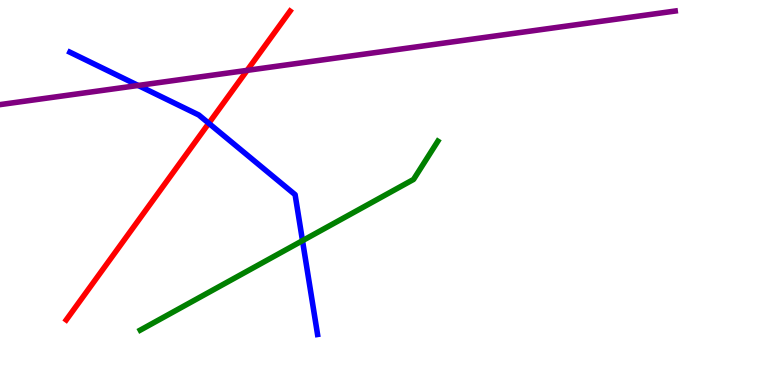[{'lines': ['blue', 'red'], 'intersections': [{'x': 2.69, 'y': 6.8}]}, {'lines': ['green', 'red'], 'intersections': []}, {'lines': ['purple', 'red'], 'intersections': [{'x': 3.19, 'y': 8.17}]}, {'lines': ['blue', 'green'], 'intersections': [{'x': 3.9, 'y': 3.75}]}, {'lines': ['blue', 'purple'], 'intersections': [{'x': 1.78, 'y': 7.78}]}, {'lines': ['green', 'purple'], 'intersections': []}]